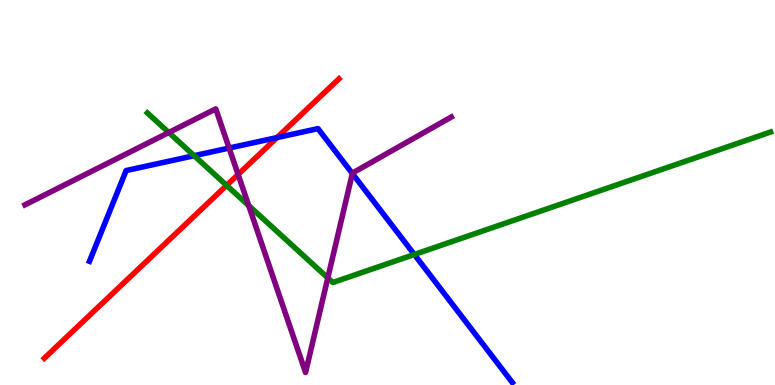[{'lines': ['blue', 'red'], 'intersections': [{'x': 3.57, 'y': 6.43}]}, {'lines': ['green', 'red'], 'intersections': [{'x': 2.92, 'y': 5.18}]}, {'lines': ['purple', 'red'], 'intersections': [{'x': 3.07, 'y': 5.47}]}, {'lines': ['blue', 'green'], 'intersections': [{'x': 2.51, 'y': 5.96}, {'x': 5.35, 'y': 3.39}]}, {'lines': ['blue', 'purple'], 'intersections': [{'x': 2.96, 'y': 6.15}, {'x': 4.55, 'y': 5.49}]}, {'lines': ['green', 'purple'], 'intersections': [{'x': 2.18, 'y': 6.56}, {'x': 3.21, 'y': 4.66}, {'x': 4.23, 'y': 2.78}]}]